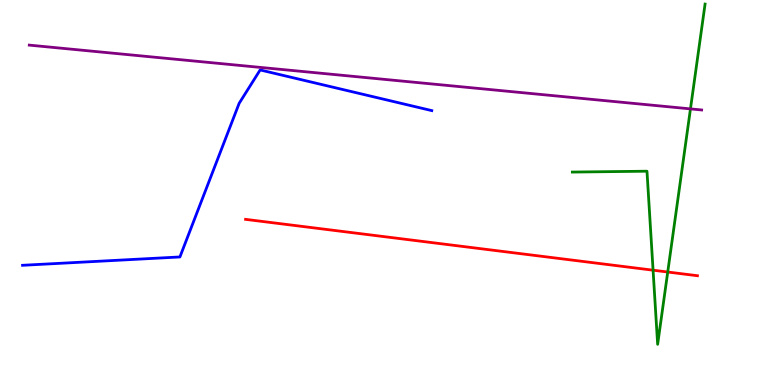[{'lines': ['blue', 'red'], 'intersections': []}, {'lines': ['green', 'red'], 'intersections': [{'x': 8.43, 'y': 2.98}, {'x': 8.62, 'y': 2.93}]}, {'lines': ['purple', 'red'], 'intersections': []}, {'lines': ['blue', 'green'], 'intersections': []}, {'lines': ['blue', 'purple'], 'intersections': []}, {'lines': ['green', 'purple'], 'intersections': [{'x': 8.91, 'y': 7.17}]}]